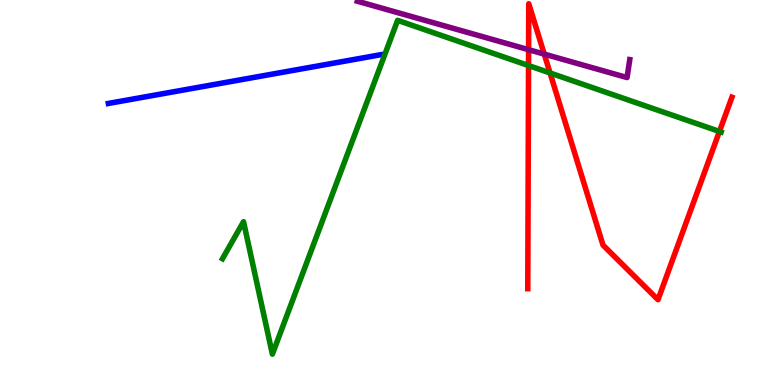[{'lines': ['blue', 'red'], 'intersections': []}, {'lines': ['green', 'red'], 'intersections': [{'x': 6.82, 'y': 8.3}, {'x': 7.1, 'y': 8.1}, {'x': 9.28, 'y': 6.59}]}, {'lines': ['purple', 'red'], 'intersections': [{'x': 6.82, 'y': 8.71}, {'x': 7.02, 'y': 8.59}]}, {'lines': ['blue', 'green'], 'intersections': []}, {'lines': ['blue', 'purple'], 'intersections': []}, {'lines': ['green', 'purple'], 'intersections': []}]